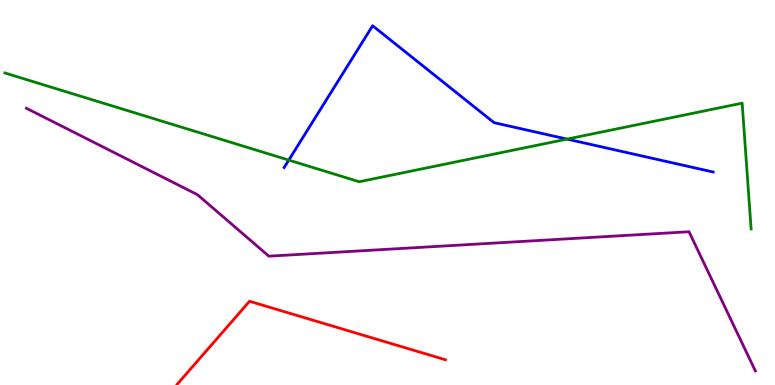[{'lines': ['blue', 'red'], 'intersections': []}, {'lines': ['green', 'red'], 'intersections': []}, {'lines': ['purple', 'red'], 'intersections': []}, {'lines': ['blue', 'green'], 'intersections': [{'x': 3.73, 'y': 5.84}, {'x': 7.32, 'y': 6.39}]}, {'lines': ['blue', 'purple'], 'intersections': []}, {'lines': ['green', 'purple'], 'intersections': []}]